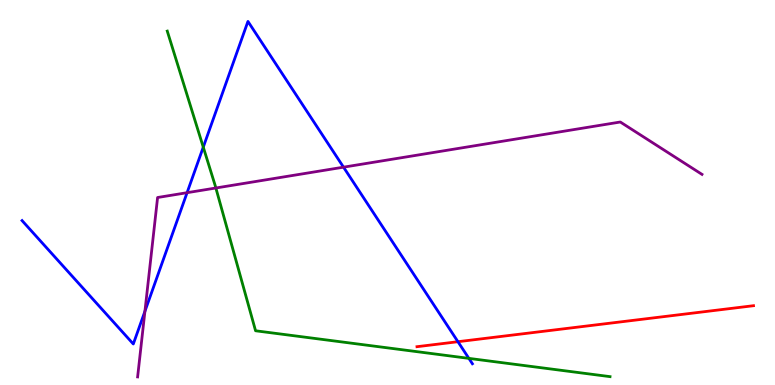[{'lines': ['blue', 'red'], 'intersections': [{'x': 5.91, 'y': 1.12}]}, {'lines': ['green', 'red'], 'intersections': []}, {'lines': ['purple', 'red'], 'intersections': []}, {'lines': ['blue', 'green'], 'intersections': [{'x': 2.62, 'y': 6.18}, {'x': 6.05, 'y': 0.692}]}, {'lines': ['blue', 'purple'], 'intersections': [{'x': 1.87, 'y': 1.91}, {'x': 2.41, 'y': 5.0}, {'x': 4.43, 'y': 5.66}]}, {'lines': ['green', 'purple'], 'intersections': [{'x': 2.79, 'y': 5.12}]}]